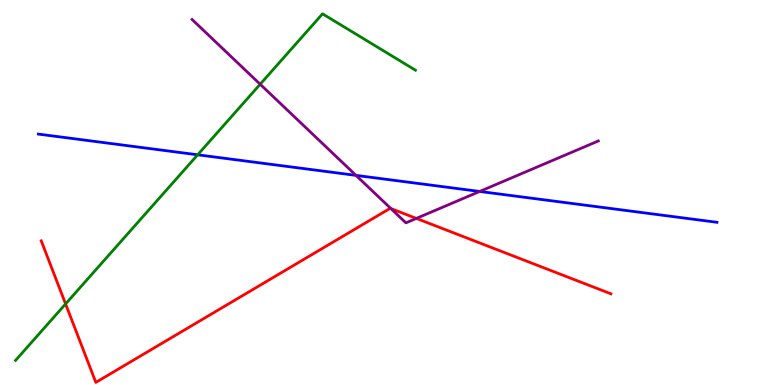[{'lines': ['blue', 'red'], 'intersections': []}, {'lines': ['green', 'red'], 'intersections': [{'x': 0.846, 'y': 2.11}]}, {'lines': ['purple', 'red'], 'intersections': [{'x': 5.04, 'y': 4.58}, {'x': 5.37, 'y': 4.33}]}, {'lines': ['blue', 'green'], 'intersections': [{'x': 2.55, 'y': 5.98}]}, {'lines': ['blue', 'purple'], 'intersections': [{'x': 4.59, 'y': 5.44}, {'x': 6.19, 'y': 5.03}]}, {'lines': ['green', 'purple'], 'intersections': [{'x': 3.36, 'y': 7.81}]}]